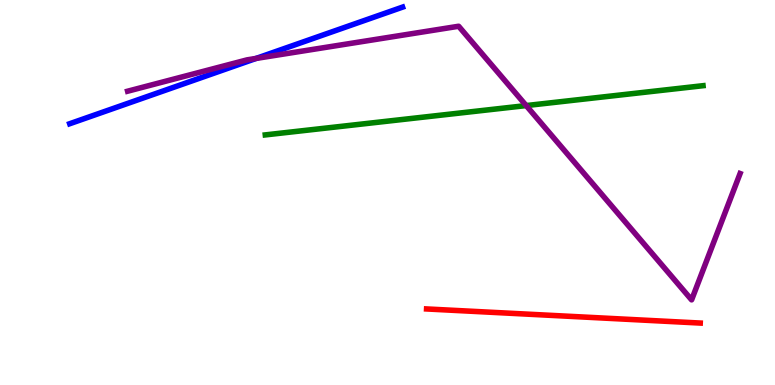[{'lines': ['blue', 'red'], 'intersections': []}, {'lines': ['green', 'red'], 'intersections': []}, {'lines': ['purple', 'red'], 'intersections': []}, {'lines': ['blue', 'green'], 'intersections': []}, {'lines': ['blue', 'purple'], 'intersections': [{'x': 3.3, 'y': 8.48}]}, {'lines': ['green', 'purple'], 'intersections': [{'x': 6.79, 'y': 7.26}]}]